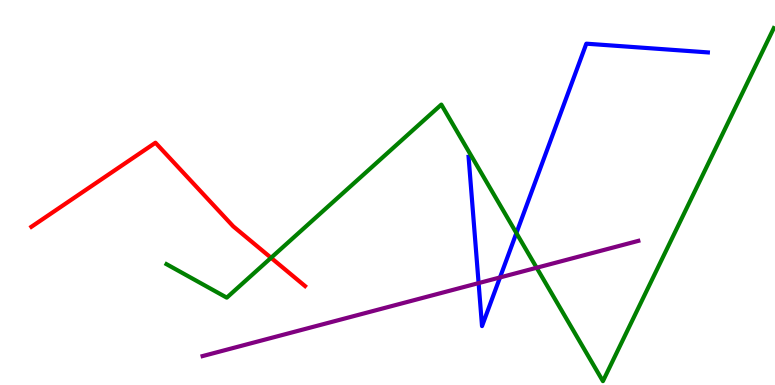[{'lines': ['blue', 'red'], 'intersections': []}, {'lines': ['green', 'red'], 'intersections': [{'x': 3.5, 'y': 3.3}]}, {'lines': ['purple', 'red'], 'intersections': []}, {'lines': ['blue', 'green'], 'intersections': [{'x': 6.66, 'y': 3.95}]}, {'lines': ['blue', 'purple'], 'intersections': [{'x': 6.18, 'y': 2.65}, {'x': 6.45, 'y': 2.79}]}, {'lines': ['green', 'purple'], 'intersections': [{'x': 6.92, 'y': 3.05}]}]